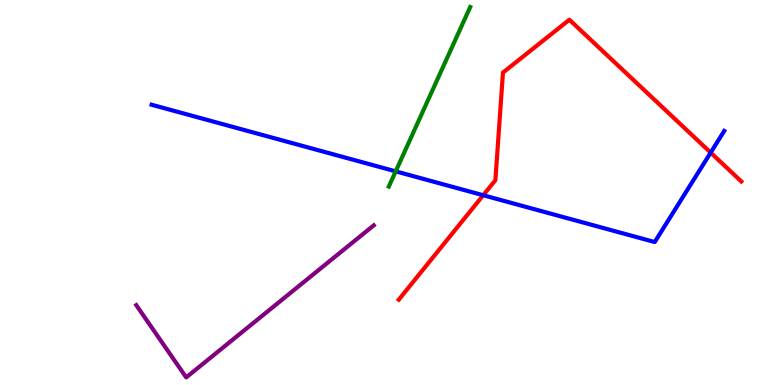[{'lines': ['blue', 'red'], 'intersections': [{'x': 6.24, 'y': 4.93}, {'x': 9.17, 'y': 6.04}]}, {'lines': ['green', 'red'], 'intersections': []}, {'lines': ['purple', 'red'], 'intersections': []}, {'lines': ['blue', 'green'], 'intersections': [{'x': 5.11, 'y': 5.55}]}, {'lines': ['blue', 'purple'], 'intersections': []}, {'lines': ['green', 'purple'], 'intersections': []}]